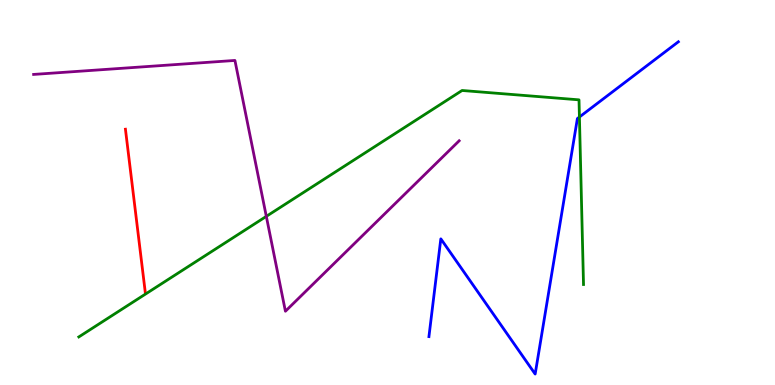[{'lines': ['blue', 'red'], 'intersections': []}, {'lines': ['green', 'red'], 'intersections': []}, {'lines': ['purple', 'red'], 'intersections': []}, {'lines': ['blue', 'green'], 'intersections': [{'x': 7.48, 'y': 6.96}]}, {'lines': ['blue', 'purple'], 'intersections': []}, {'lines': ['green', 'purple'], 'intersections': [{'x': 3.44, 'y': 4.38}]}]